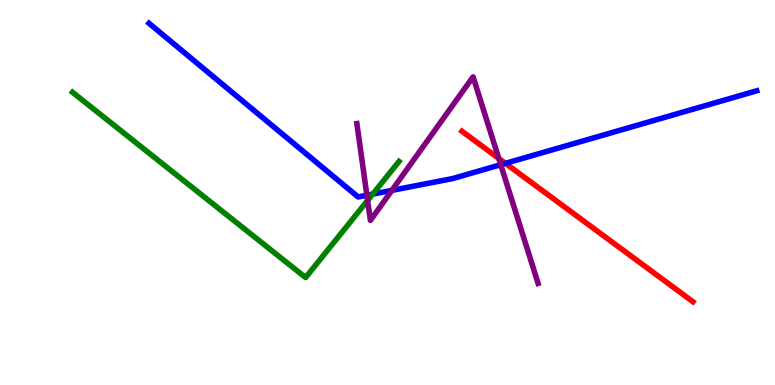[{'lines': ['blue', 'red'], 'intersections': [{'x': 6.52, 'y': 5.76}]}, {'lines': ['green', 'red'], 'intersections': []}, {'lines': ['purple', 'red'], 'intersections': [{'x': 6.44, 'y': 5.89}]}, {'lines': ['blue', 'green'], 'intersections': [{'x': 4.81, 'y': 4.96}]}, {'lines': ['blue', 'purple'], 'intersections': [{'x': 4.73, 'y': 4.93}, {'x': 5.06, 'y': 5.05}, {'x': 6.46, 'y': 5.72}]}, {'lines': ['green', 'purple'], 'intersections': [{'x': 4.74, 'y': 4.79}]}]